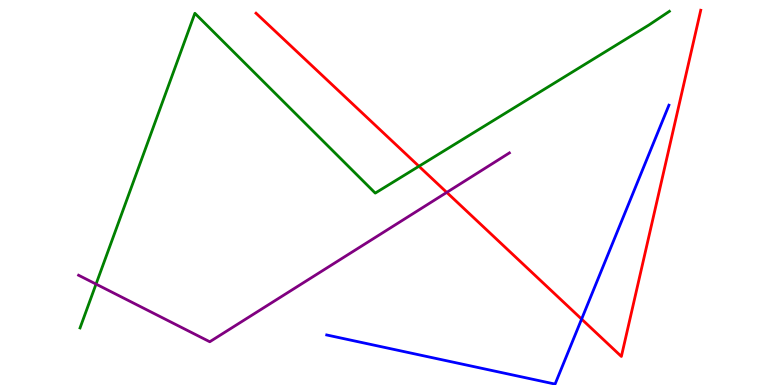[{'lines': ['blue', 'red'], 'intersections': [{'x': 7.5, 'y': 1.71}]}, {'lines': ['green', 'red'], 'intersections': [{'x': 5.41, 'y': 5.68}]}, {'lines': ['purple', 'red'], 'intersections': [{'x': 5.76, 'y': 5.0}]}, {'lines': ['blue', 'green'], 'intersections': []}, {'lines': ['blue', 'purple'], 'intersections': []}, {'lines': ['green', 'purple'], 'intersections': [{'x': 1.24, 'y': 2.62}]}]